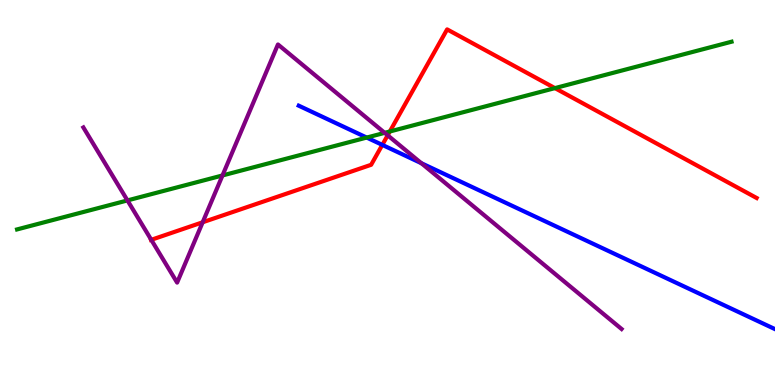[{'lines': ['blue', 'red'], 'intersections': [{'x': 4.93, 'y': 6.24}]}, {'lines': ['green', 'red'], 'intersections': [{'x': 5.03, 'y': 6.58}, {'x': 7.16, 'y': 7.71}]}, {'lines': ['purple', 'red'], 'intersections': [{'x': 1.95, 'y': 3.77}, {'x': 2.62, 'y': 4.23}, {'x': 5.0, 'y': 6.49}]}, {'lines': ['blue', 'green'], 'intersections': [{'x': 4.73, 'y': 6.43}]}, {'lines': ['blue', 'purple'], 'intersections': [{'x': 5.44, 'y': 5.76}]}, {'lines': ['green', 'purple'], 'intersections': [{'x': 1.64, 'y': 4.79}, {'x': 2.87, 'y': 5.44}, {'x': 4.96, 'y': 6.55}]}]